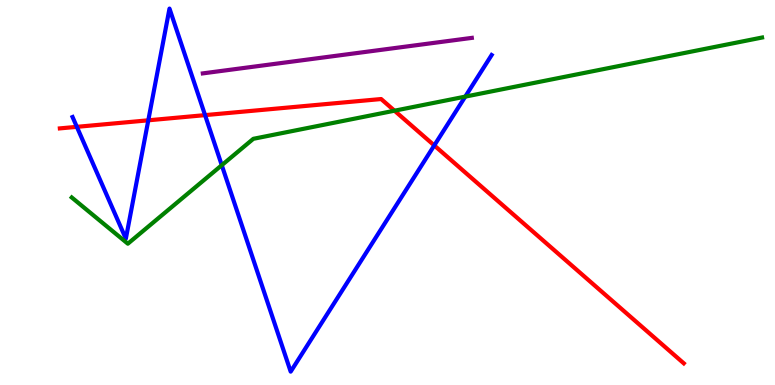[{'lines': ['blue', 'red'], 'intersections': [{'x': 0.992, 'y': 6.71}, {'x': 1.91, 'y': 6.88}, {'x': 2.65, 'y': 7.01}, {'x': 5.6, 'y': 6.22}]}, {'lines': ['green', 'red'], 'intersections': [{'x': 5.09, 'y': 7.12}]}, {'lines': ['purple', 'red'], 'intersections': []}, {'lines': ['blue', 'green'], 'intersections': [{'x': 2.86, 'y': 5.71}, {'x': 6.0, 'y': 7.49}]}, {'lines': ['blue', 'purple'], 'intersections': []}, {'lines': ['green', 'purple'], 'intersections': []}]